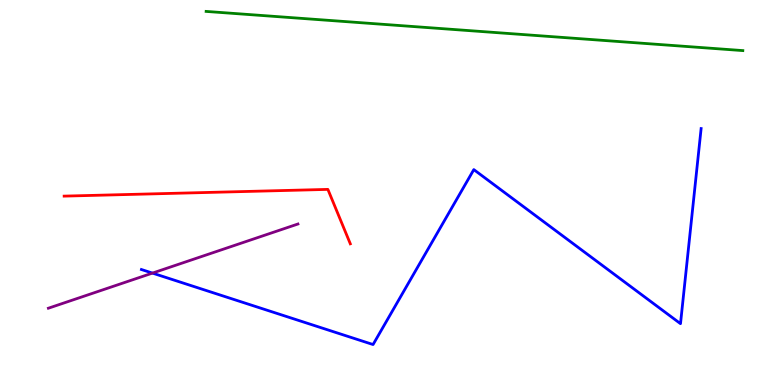[{'lines': ['blue', 'red'], 'intersections': []}, {'lines': ['green', 'red'], 'intersections': []}, {'lines': ['purple', 'red'], 'intersections': []}, {'lines': ['blue', 'green'], 'intersections': []}, {'lines': ['blue', 'purple'], 'intersections': [{'x': 1.97, 'y': 2.91}]}, {'lines': ['green', 'purple'], 'intersections': []}]